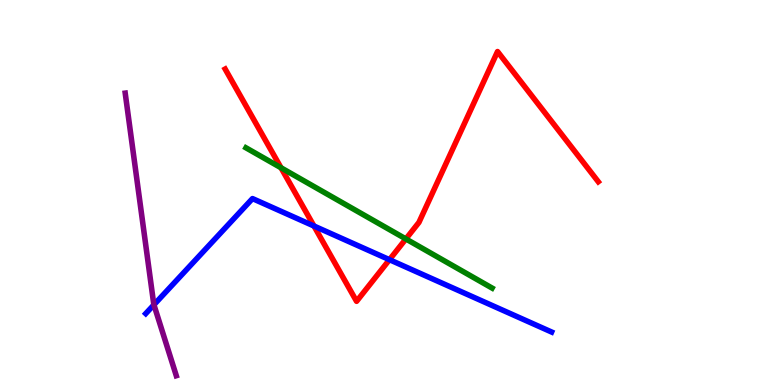[{'lines': ['blue', 'red'], 'intersections': [{'x': 4.05, 'y': 4.13}, {'x': 5.03, 'y': 3.25}]}, {'lines': ['green', 'red'], 'intersections': [{'x': 3.63, 'y': 5.64}, {'x': 5.24, 'y': 3.79}]}, {'lines': ['purple', 'red'], 'intersections': []}, {'lines': ['blue', 'green'], 'intersections': []}, {'lines': ['blue', 'purple'], 'intersections': [{'x': 1.99, 'y': 2.08}]}, {'lines': ['green', 'purple'], 'intersections': []}]